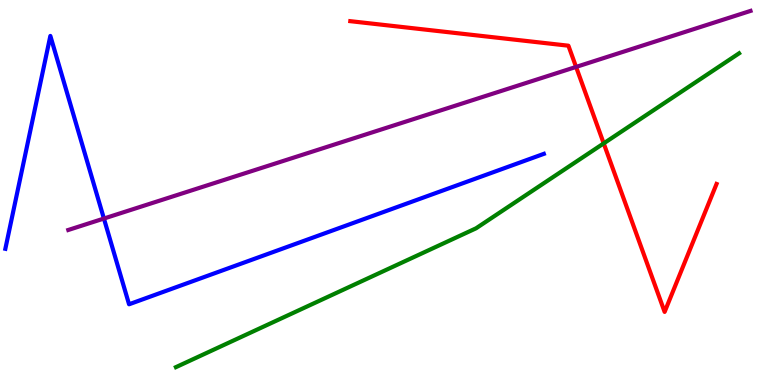[{'lines': ['blue', 'red'], 'intersections': []}, {'lines': ['green', 'red'], 'intersections': [{'x': 7.79, 'y': 6.28}]}, {'lines': ['purple', 'red'], 'intersections': [{'x': 7.43, 'y': 8.26}]}, {'lines': ['blue', 'green'], 'intersections': []}, {'lines': ['blue', 'purple'], 'intersections': [{'x': 1.34, 'y': 4.32}]}, {'lines': ['green', 'purple'], 'intersections': []}]